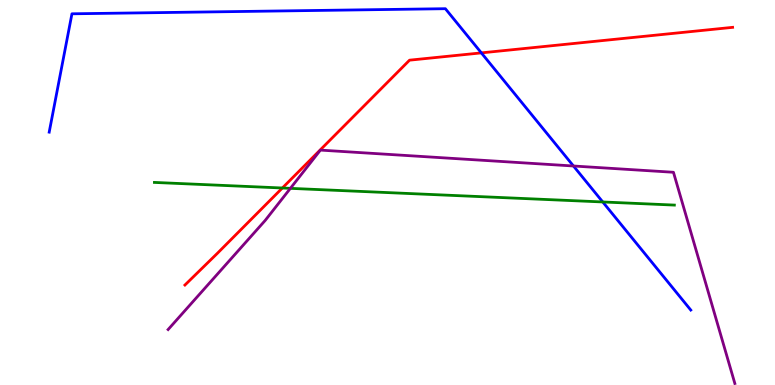[{'lines': ['blue', 'red'], 'intersections': [{'x': 6.21, 'y': 8.63}]}, {'lines': ['green', 'red'], 'intersections': [{'x': 3.64, 'y': 5.12}]}, {'lines': ['purple', 'red'], 'intersections': []}, {'lines': ['blue', 'green'], 'intersections': [{'x': 7.78, 'y': 4.75}]}, {'lines': ['blue', 'purple'], 'intersections': [{'x': 7.4, 'y': 5.69}]}, {'lines': ['green', 'purple'], 'intersections': [{'x': 3.75, 'y': 5.11}]}]